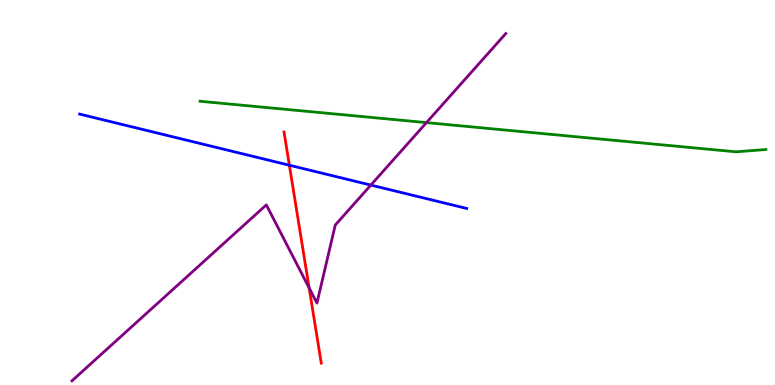[{'lines': ['blue', 'red'], 'intersections': [{'x': 3.73, 'y': 5.71}]}, {'lines': ['green', 'red'], 'intersections': []}, {'lines': ['purple', 'red'], 'intersections': [{'x': 3.99, 'y': 2.52}]}, {'lines': ['blue', 'green'], 'intersections': []}, {'lines': ['blue', 'purple'], 'intersections': [{'x': 4.79, 'y': 5.19}]}, {'lines': ['green', 'purple'], 'intersections': [{'x': 5.5, 'y': 6.82}]}]